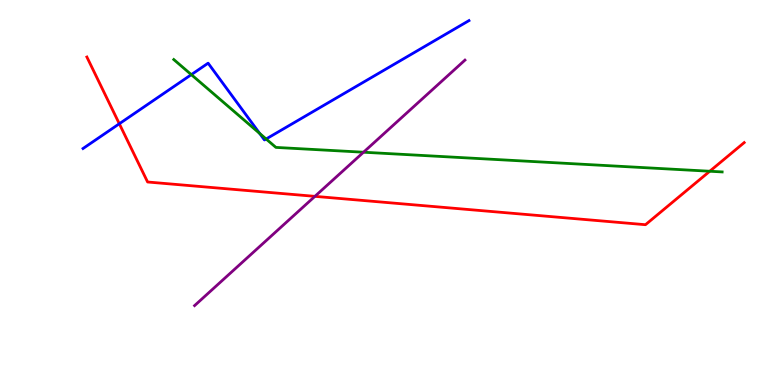[{'lines': ['blue', 'red'], 'intersections': [{'x': 1.54, 'y': 6.79}]}, {'lines': ['green', 'red'], 'intersections': [{'x': 9.16, 'y': 5.55}]}, {'lines': ['purple', 'red'], 'intersections': [{'x': 4.06, 'y': 4.9}]}, {'lines': ['blue', 'green'], 'intersections': [{'x': 2.47, 'y': 8.06}, {'x': 3.35, 'y': 6.53}, {'x': 3.43, 'y': 6.39}]}, {'lines': ['blue', 'purple'], 'intersections': []}, {'lines': ['green', 'purple'], 'intersections': [{'x': 4.69, 'y': 6.05}]}]